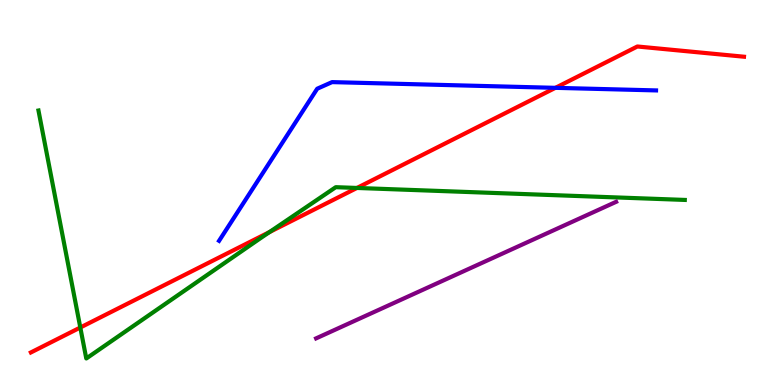[{'lines': ['blue', 'red'], 'intersections': [{'x': 7.17, 'y': 7.72}]}, {'lines': ['green', 'red'], 'intersections': [{'x': 1.04, 'y': 1.49}, {'x': 3.48, 'y': 3.97}, {'x': 4.61, 'y': 5.12}]}, {'lines': ['purple', 'red'], 'intersections': []}, {'lines': ['blue', 'green'], 'intersections': []}, {'lines': ['blue', 'purple'], 'intersections': []}, {'lines': ['green', 'purple'], 'intersections': []}]